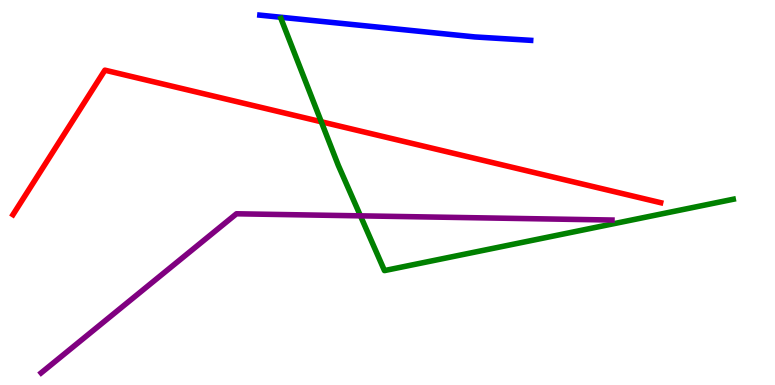[{'lines': ['blue', 'red'], 'intersections': []}, {'lines': ['green', 'red'], 'intersections': [{'x': 4.15, 'y': 6.84}]}, {'lines': ['purple', 'red'], 'intersections': []}, {'lines': ['blue', 'green'], 'intersections': []}, {'lines': ['blue', 'purple'], 'intersections': []}, {'lines': ['green', 'purple'], 'intersections': [{'x': 4.65, 'y': 4.39}]}]